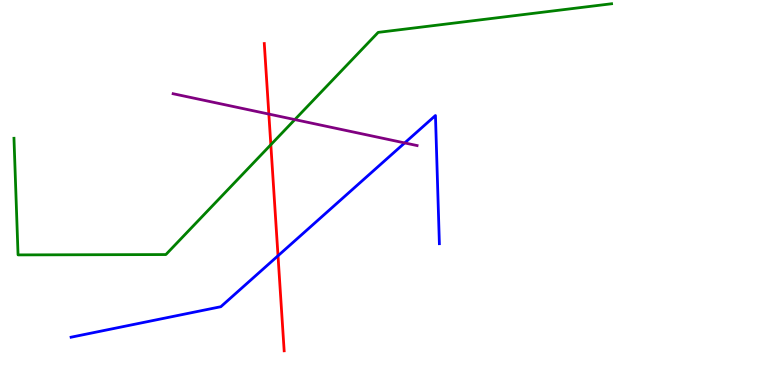[{'lines': ['blue', 'red'], 'intersections': [{'x': 3.59, 'y': 3.36}]}, {'lines': ['green', 'red'], 'intersections': [{'x': 3.49, 'y': 6.24}]}, {'lines': ['purple', 'red'], 'intersections': [{'x': 3.47, 'y': 7.04}]}, {'lines': ['blue', 'green'], 'intersections': []}, {'lines': ['blue', 'purple'], 'intersections': [{'x': 5.22, 'y': 6.29}]}, {'lines': ['green', 'purple'], 'intersections': [{'x': 3.8, 'y': 6.89}]}]